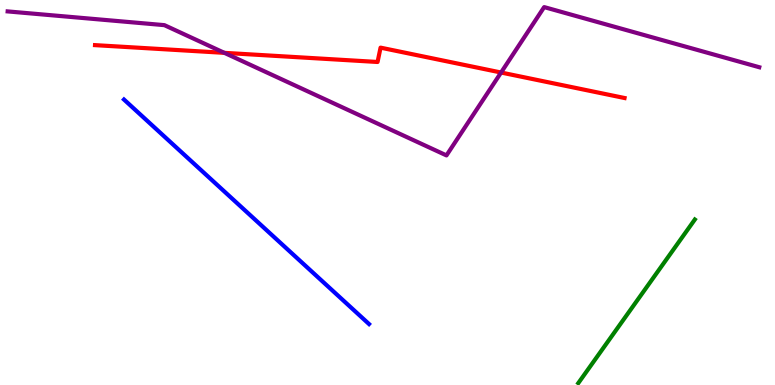[{'lines': ['blue', 'red'], 'intersections': []}, {'lines': ['green', 'red'], 'intersections': []}, {'lines': ['purple', 'red'], 'intersections': [{'x': 2.9, 'y': 8.63}, {'x': 6.47, 'y': 8.12}]}, {'lines': ['blue', 'green'], 'intersections': []}, {'lines': ['blue', 'purple'], 'intersections': []}, {'lines': ['green', 'purple'], 'intersections': []}]